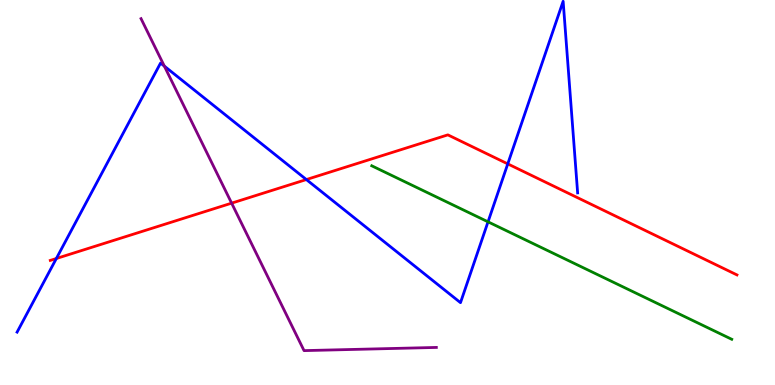[{'lines': ['blue', 'red'], 'intersections': [{'x': 0.727, 'y': 3.29}, {'x': 3.95, 'y': 5.34}, {'x': 6.55, 'y': 5.74}]}, {'lines': ['green', 'red'], 'intersections': []}, {'lines': ['purple', 'red'], 'intersections': [{'x': 2.99, 'y': 4.72}]}, {'lines': ['blue', 'green'], 'intersections': [{'x': 6.3, 'y': 4.24}]}, {'lines': ['blue', 'purple'], 'intersections': [{'x': 2.12, 'y': 8.28}]}, {'lines': ['green', 'purple'], 'intersections': []}]